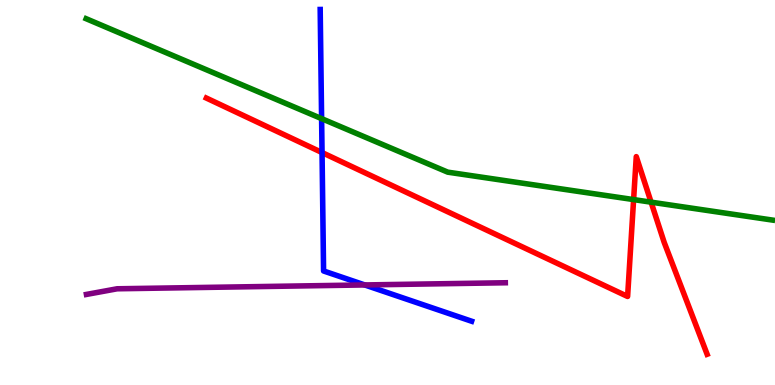[{'lines': ['blue', 'red'], 'intersections': [{'x': 4.16, 'y': 6.04}]}, {'lines': ['green', 'red'], 'intersections': [{'x': 8.18, 'y': 4.82}, {'x': 8.4, 'y': 4.75}]}, {'lines': ['purple', 'red'], 'intersections': []}, {'lines': ['blue', 'green'], 'intersections': [{'x': 4.15, 'y': 6.92}]}, {'lines': ['blue', 'purple'], 'intersections': [{'x': 4.71, 'y': 2.6}]}, {'lines': ['green', 'purple'], 'intersections': []}]